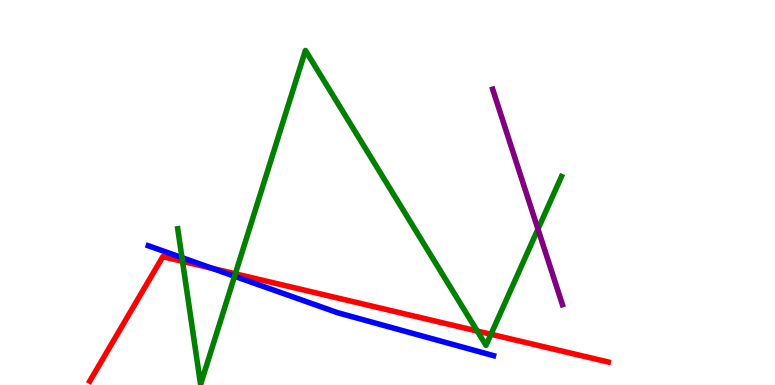[{'lines': ['blue', 'red'], 'intersections': [{'x': 2.74, 'y': 3.03}]}, {'lines': ['green', 'red'], 'intersections': [{'x': 2.35, 'y': 3.21}, {'x': 3.04, 'y': 2.89}, {'x': 6.16, 'y': 1.4}, {'x': 6.34, 'y': 1.32}]}, {'lines': ['purple', 'red'], 'intersections': []}, {'lines': ['blue', 'green'], 'intersections': [{'x': 2.35, 'y': 3.31}, {'x': 3.03, 'y': 2.82}]}, {'lines': ['blue', 'purple'], 'intersections': []}, {'lines': ['green', 'purple'], 'intersections': [{'x': 6.94, 'y': 4.05}]}]